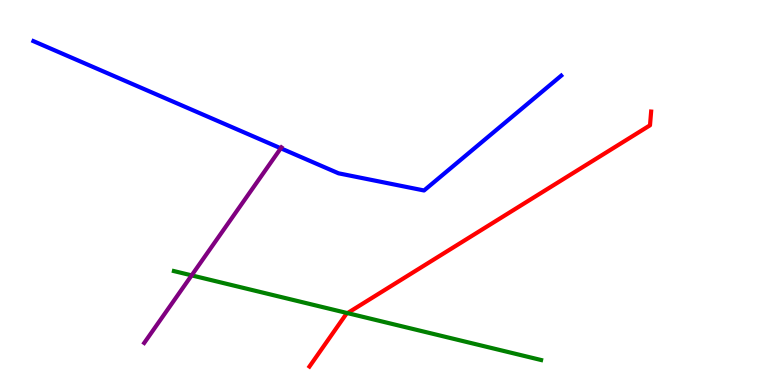[{'lines': ['blue', 'red'], 'intersections': []}, {'lines': ['green', 'red'], 'intersections': [{'x': 4.48, 'y': 1.87}]}, {'lines': ['purple', 'red'], 'intersections': []}, {'lines': ['blue', 'green'], 'intersections': []}, {'lines': ['blue', 'purple'], 'intersections': [{'x': 3.62, 'y': 6.15}]}, {'lines': ['green', 'purple'], 'intersections': [{'x': 2.47, 'y': 2.85}]}]